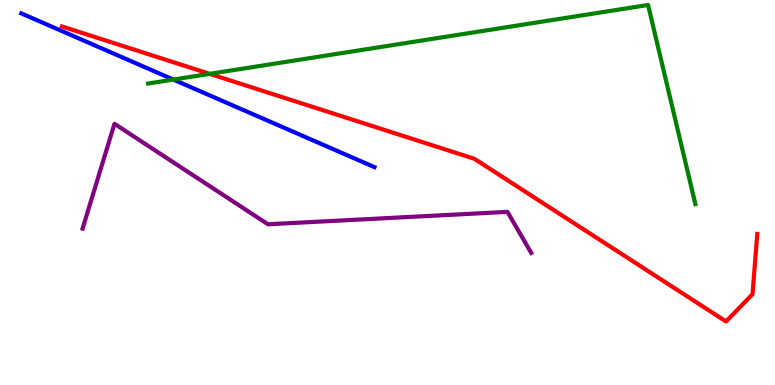[{'lines': ['blue', 'red'], 'intersections': []}, {'lines': ['green', 'red'], 'intersections': [{'x': 2.71, 'y': 8.08}]}, {'lines': ['purple', 'red'], 'intersections': []}, {'lines': ['blue', 'green'], 'intersections': [{'x': 2.24, 'y': 7.93}]}, {'lines': ['blue', 'purple'], 'intersections': []}, {'lines': ['green', 'purple'], 'intersections': []}]